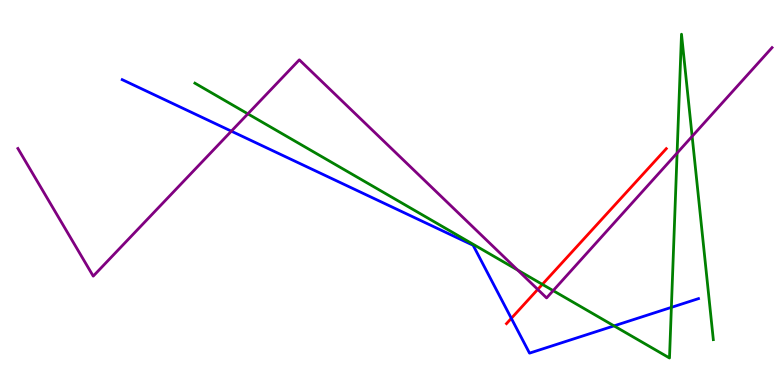[{'lines': ['blue', 'red'], 'intersections': [{'x': 6.6, 'y': 1.73}]}, {'lines': ['green', 'red'], 'intersections': [{'x': 7.0, 'y': 2.61}]}, {'lines': ['purple', 'red'], 'intersections': [{'x': 6.94, 'y': 2.48}]}, {'lines': ['blue', 'green'], 'intersections': [{'x': 7.92, 'y': 1.54}, {'x': 8.66, 'y': 2.02}]}, {'lines': ['blue', 'purple'], 'intersections': [{'x': 2.99, 'y': 6.59}]}, {'lines': ['green', 'purple'], 'intersections': [{'x': 3.2, 'y': 7.04}, {'x': 6.68, 'y': 2.98}, {'x': 7.14, 'y': 2.45}, {'x': 8.74, 'y': 6.02}, {'x': 8.93, 'y': 6.46}]}]